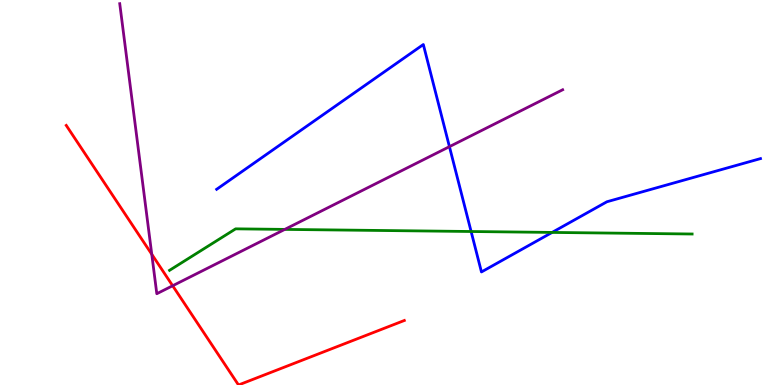[{'lines': ['blue', 'red'], 'intersections': []}, {'lines': ['green', 'red'], 'intersections': []}, {'lines': ['purple', 'red'], 'intersections': [{'x': 1.96, 'y': 3.4}, {'x': 2.23, 'y': 2.58}]}, {'lines': ['blue', 'green'], 'intersections': [{'x': 6.08, 'y': 3.99}, {'x': 7.12, 'y': 3.96}]}, {'lines': ['blue', 'purple'], 'intersections': [{'x': 5.8, 'y': 6.19}]}, {'lines': ['green', 'purple'], 'intersections': [{'x': 3.67, 'y': 4.04}]}]